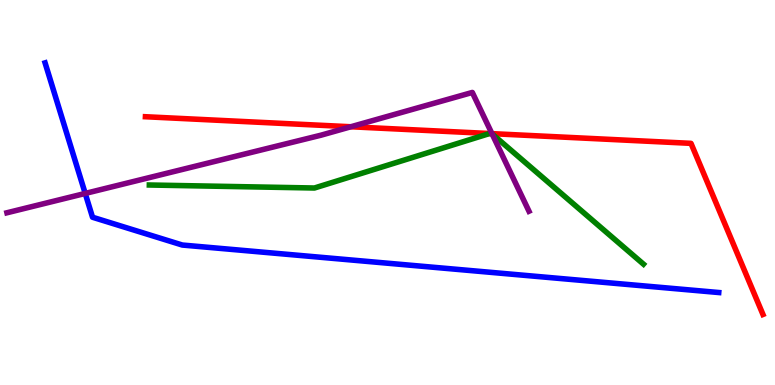[{'lines': ['blue', 'red'], 'intersections': []}, {'lines': ['green', 'red'], 'intersections': [{'x': 6.32, 'y': 6.53}, {'x': 6.34, 'y': 6.53}]}, {'lines': ['purple', 'red'], 'intersections': [{'x': 4.53, 'y': 6.71}, {'x': 6.35, 'y': 6.53}]}, {'lines': ['blue', 'green'], 'intersections': []}, {'lines': ['blue', 'purple'], 'intersections': [{'x': 1.1, 'y': 4.98}]}, {'lines': ['green', 'purple'], 'intersections': [{'x': 6.35, 'y': 6.52}]}]